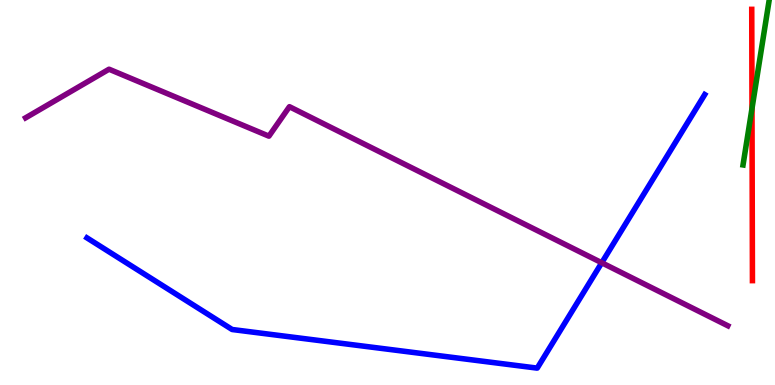[{'lines': ['blue', 'red'], 'intersections': []}, {'lines': ['green', 'red'], 'intersections': [{'x': 9.7, 'y': 7.18}]}, {'lines': ['purple', 'red'], 'intersections': []}, {'lines': ['blue', 'green'], 'intersections': []}, {'lines': ['blue', 'purple'], 'intersections': [{'x': 7.76, 'y': 3.18}]}, {'lines': ['green', 'purple'], 'intersections': []}]